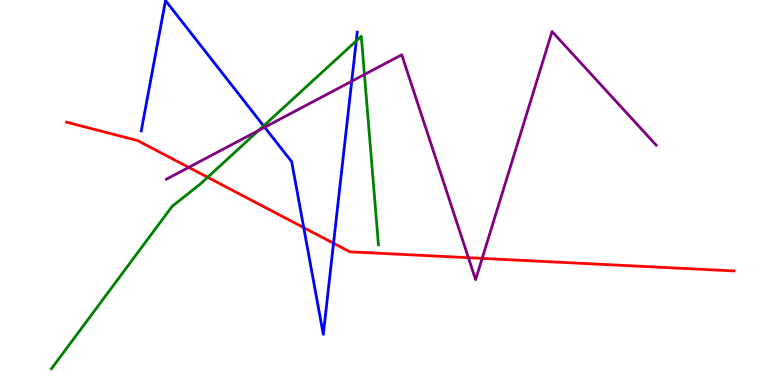[{'lines': ['blue', 'red'], 'intersections': [{'x': 3.92, 'y': 4.09}, {'x': 4.3, 'y': 3.68}]}, {'lines': ['green', 'red'], 'intersections': [{'x': 2.68, 'y': 5.4}]}, {'lines': ['purple', 'red'], 'intersections': [{'x': 2.44, 'y': 5.65}, {'x': 6.04, 'y': 3.31}, {'x': 6.22, 'y': 3.29}]}, {'lines': ['blue', 'green'], 'intersections': [{'x': 3.4, 'y': 6.73}, {'x': 4.6, 'y': 8.94}]}, {'lines': ['blue', 'purple'], 'intersections': [{'x': 3.42, 'y': 6.69}, {'x': 4.54, 'y': 7.89}]}, {'lines': ['green', 'purple'], 'intersections': [{'x': 3.34, 'y': 6.61}, {'x': 4.7, 'y': 8.06}]}]